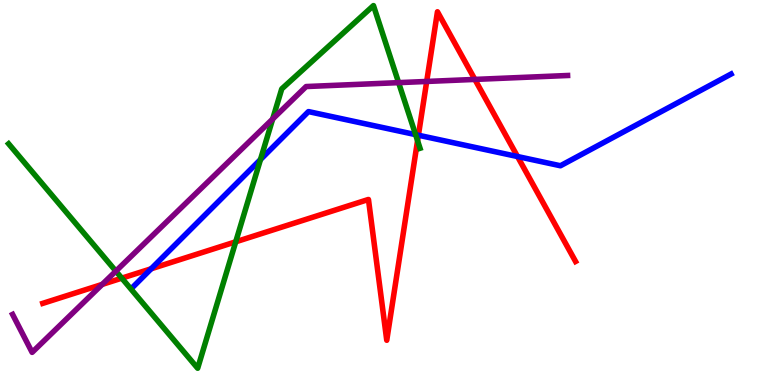[{'lines': ['blue', 'red'], 'intersections': [{'x': 1.95, 'y': 3.02}, {'x': 5.4, 'y': 6.49}, {'x': 6.68, 'y': 5.93}]}, {'lines': ['green', 'red'], 'intersections': [{'x': 1.57, 'y': 2.78}, {'x': 3.04, 'y': 3.72}, {'x': 5.39, 'y': 6.35}]}, {'lines': ['purple', 'red'], 'intersections': [{'x': 1.32, 'y': 2.61}, {'x': 5.51, 'y': 7.88}, {'x': 6.13, 'y': 7.94}]}, {'lines': ['blue', 'green'], 'intersections': [{'x': 3.36, 'y': 5.86}, {'x': 5.36, 'y': 6.5}]}, {'lines': ['blue', 'purple'], 'intersections': []}, {'lines': ['green', 'purple'], 'intersections': [{'x': 1.5, 'y': 2.96}, {'x': 3.52, 'y': 6.91}, {'x': 5.14, 'y': 7.85}]}]